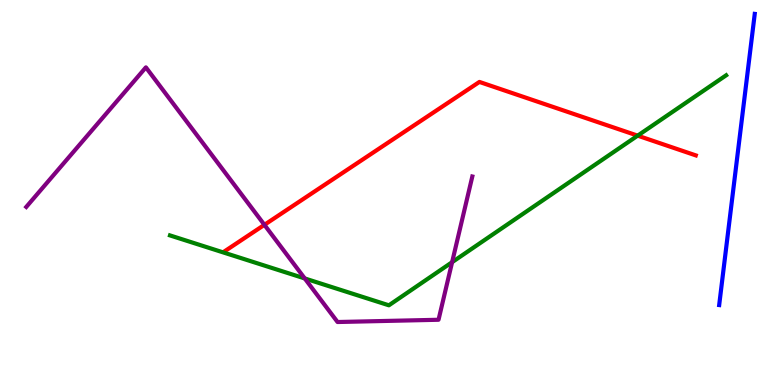[{'lines': ['blue', 'red'], 'intersections': []}, {'lines': ['green', 'red'], 'intersections': [{'x': 8.23, 'y': 6.48}]}, {'lines': ['purple', 'red'], 'intersections': [{'x': 3.41, 'y': 4.16}]}, {'lines': ['blue', 'green'], 'intersections': []}, {'lines': ['blue', 'purple'], 'intersections': []}, {'lines': ['green', 'purple'], 'intersections': [{'x': 3.93, 'y': 2.77}, {'x': 5.83, 'y': 3.19}]}]